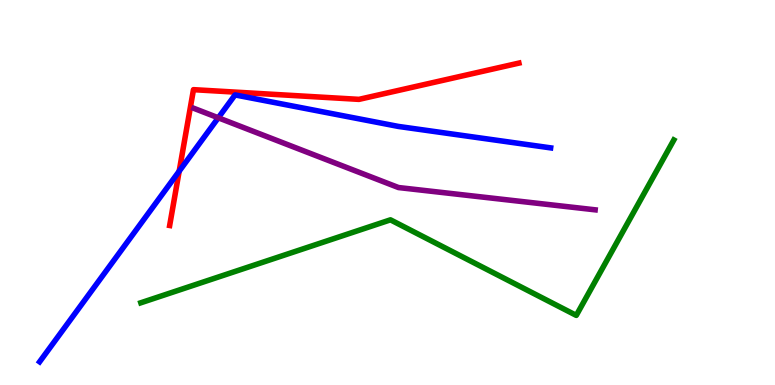[{'lines': ['blue', 'red'], 'intersections': [{'x': 2.31, 'y': 5.55}]}, {'lines': ['green', 'red'], 'intersections': []}, {'lines': ['purple', 'red'], 'intersections': []}, {'lines': ['blue', 'green'], 'intersections': []}, {'lines': ['blue', 'purple'], 'intersections': [{'x': 2.82, 'y': 6.94}]}, {'lines': ['green', 'purple'], 'intersections': []}]